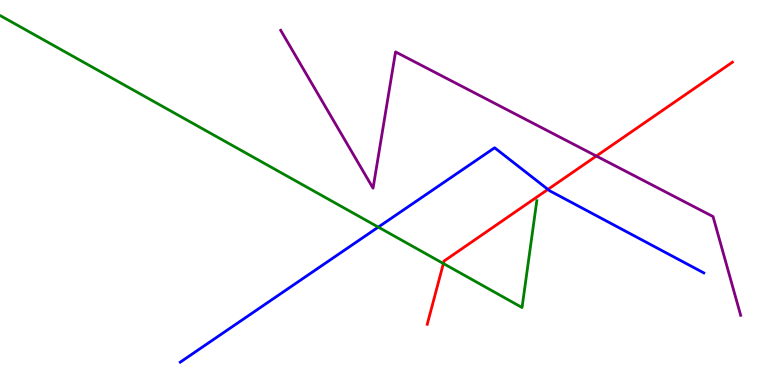[{'lines': ['blue', 'red'], 'intersections': [{'x': 7.07, 'y': 5.08}]}, {'lines': ['green', 'red'], 'intersections': [{'x': 5.72, 'y': 3.16}]}, {'lines': ['purple', 'red'], 'intersections': [{'x': 7.69, 'y': 5.95}]}, {'lines': ['blue', 'green'], 'intersections': [{'x': 4.88, 'y': 4.1}]}, {'lines': ['blue', 'purple'], 'intersections': []}, {'lines': ['green', 'purple'], 'intersections': []}]